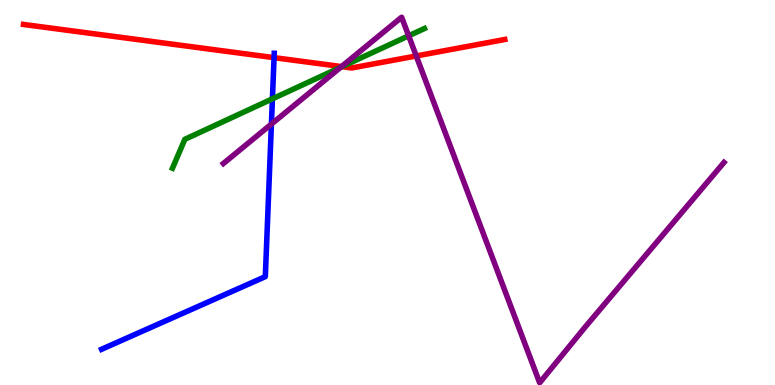[{'lines': ['blue', 'red'], 'intersections': [{'x': 3.54, 'y': 8.5}]}, {'lines': ['green', 'red'], 'intersections': [{'x': 4.41, 'y': 8.27}]}, {'lines': ['purple', 'red'], 'intersections': [{'x': 4.41, 'y': 8.27}, {'x': 5.37, 'y': 8.55}]}, {'lines': ['blue', 'green'], 'intersections': [{'x': 3.52, 'y': 7.43}]}, {'lines': ['blue', 'purple'], 'intersections': [{'x': 3.5, 'y': 6.78}]}, {'lines': ['green', 'purple'], 'intersections': [{'x': 4.4, 'y': 8.25}, {'x': 5.27, 'y': 9.07}]}]